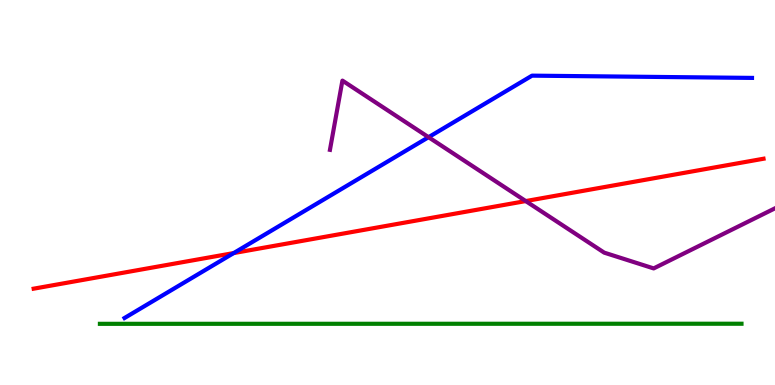[{'lines': ['blue', 'red'], 'intersections': [{'x': 3.02, 'y': 3.43}]}, {'lines': ['green', 'red'], 'intersections': []}, {'lines': ['purple', 'red'], 'intersections': [{'x': 6.78, 'y': 4.78}]}, {'lines': ['blue', 'green'], 'intersections': []}, {'lines': ['blue', 'purple'], 'intersections': [{'x': 5.53, 'y': 6.44}]}, {'lines': ['green', 'purple'], 'intersections': []}]